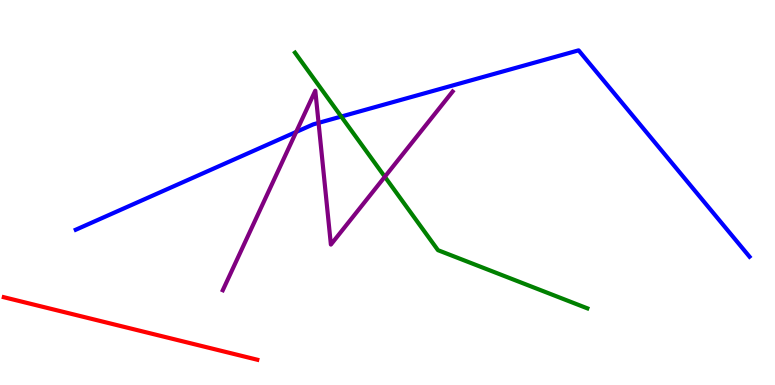[{'lines': ['blue', 'red'], 'intersections': []}, {'lines': ['green', 'red'], 'intersections': []}, {'lines': ['purple', 'red'], 'intersections': []}, {'lines': ['blue', 'green'], 'intersections': [{'x': 4.4, 'y': 6.97}]}, {'lines': ['blue', 'purple'], 'intersections': [{'x': 3.82, 'y': 6.57}, {'x': 4.11, 'y': 6.81}]}, {'lines': ['green', 'purple'], 'intersections': [{'x': 4.97, 'y': 5.41}]}]